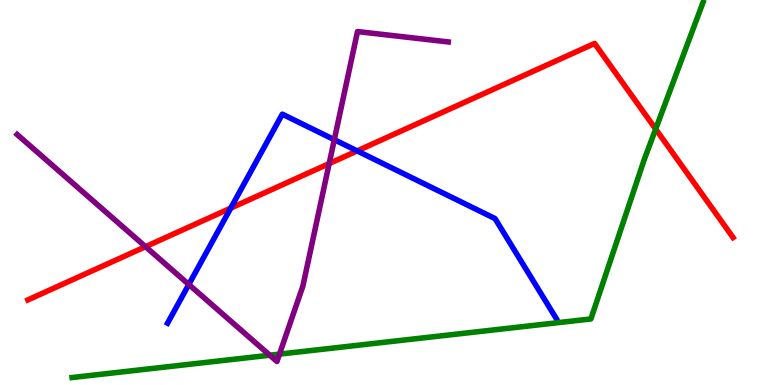[{'lines': ['blue', 'red'], 'intersections': [{'x': 2.98, 'y': 4.59}, {'x': 4.61, 'y': 6.08}]}, {'lines': ['green', 'red'], 'intersections': [{'x': 8.46, 'y': 6.65}]}, {'lines': ['purple', 'red'], 'intersections': [{'x': 1.88, 'y': 3.59}, {'x': 4.25, 'y': 5.75}]}, {'lines': ['blue', 'green'], 'intersections': []}, {'lines': ['blue', 'purple'], 'intersections': [{'x': 2.44, 'y': 2.61}, {'x': 4.31, 'y': 6.37}]}, {'lines': ['green', 'purple'], 'intersections': [{'x': 3.48, 'y': 0.774}, {'x': 3.61, 'y': 0.802}]}]